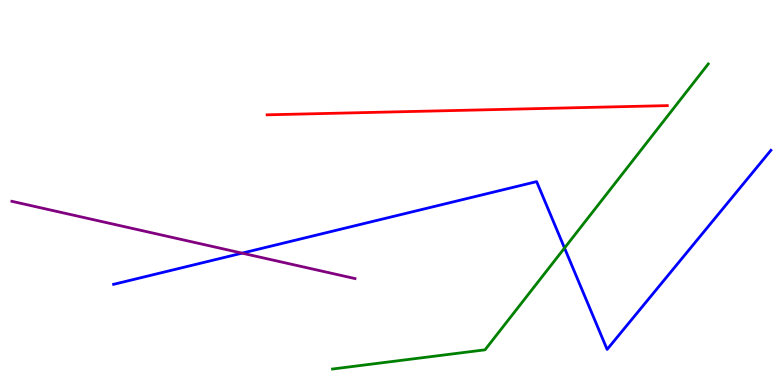[{'lines': ['blue', 'red'], 'intersections': []}, {'lines': ['green', 'red'], 'intersections': []}, {'lines': ['purple', 'red'], 'intersections': []}, {'lines': ['blue', 'green'], 'intersections': [{'x': 7.28, 'y': 3.56}]}, {'lines': ['blue', 'purple'], 'intersections': [{'x': 3.12, 'y': 3.42}]}, {'lines': ['green', 'purple'], 'intersections': []}]